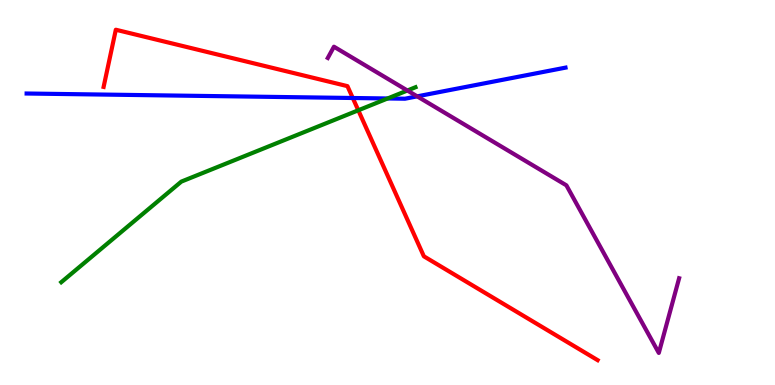[{'lines': ['blue', 'red'], 'intersections': [{'x': 4.55, 'y': 7.45}]}, {'lines': ['green', 'red'], 'intersections': [{'x': 4.62, 'y': 7.14}]}, {'lines': ['purple', 'red'], 'intersections': []}, {'lines': ['blue', 'green'], 'intersections': [{'x': 5.0, 'y': 7.44}]}, {'lines': ['blue', 'purple'], 'intersections': [{'x': 5.38, 'y': 7.5}]}, {'lines': ['green', 'purple'], 'intersections': [{'x': 5.26, 'y': 7.65}]}]